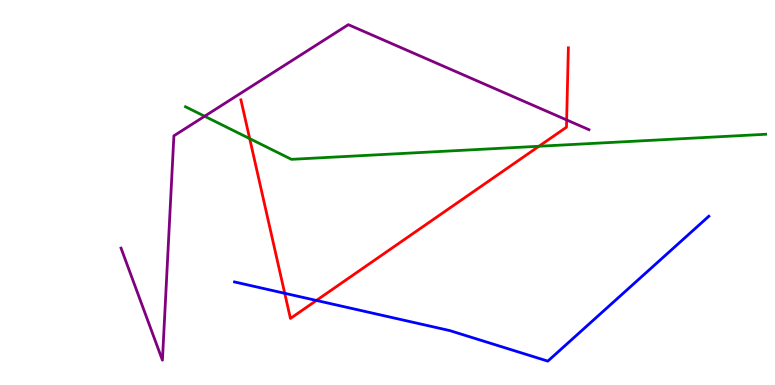[{'lines': ['blue', 'red'], 'intersections': [{'x': 3.67, 'y': 2.38}, {'x': 4.08, 'y': 2.2}]}, {'lines': ['green', 'red'], 'intersections': [{'x': 3.22, 'y': 6.4}, {'x': 6.95, 'y': 6.2}]}, {'lines': ['purple', 'red'], 'intersections': [{'x': 7.31, 'y': 6.88}]}, {'lines': ['blue', 'green'], 'intersections': []}, {'lines': ['blue', 'purple'], 'intersections': []}, {'lines': ['green', 'purple'], 'intersections': [{'x': 2.64, 'y': 6.98}]}]